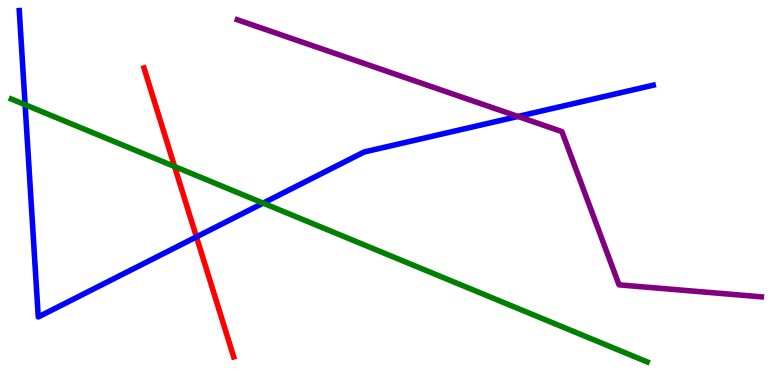[{'lines': ['blue', 'red'], 'intersections': [{'x': 2.53, 'y': 3.85}]}, {'lines': ['green', 'red'], 'intersections': [{'x': 2.25, 'y': 5.67}]}, {'lines': ['purple', 'red'], 'intersections': []}, {'lines': ['blue', 'green'], 'intersections': [{'x': 0.324, 'y': 7.28}, {'x': 3.4, 'y': 4.72}]}, {'lines': ['blue', 'purple'], 'intersections': [{'x': 6.68, 'y': 6.98}]}, {'lines': ['green', 'purple'], 'intersections': []}]